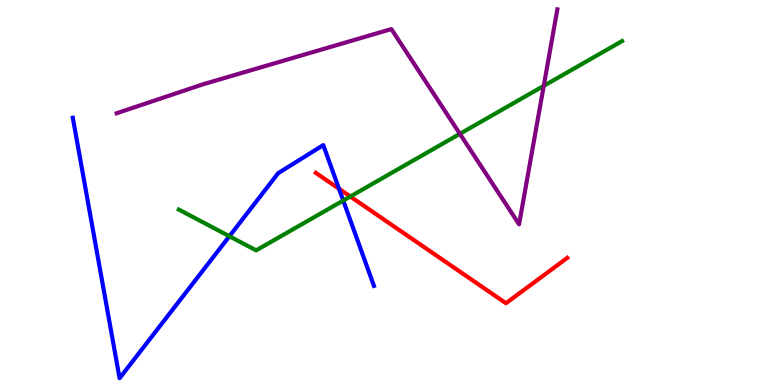[{'lines': ['blue', 'red'], 'intersections': [{'x': 4.37, 'y': 5.1}]}, {'lines': ['green', 'red'], 'intersections': [{'x': 4.52, 'y': 4.9}]}, {'lines': ['purple', 'red'], 'intersections': []}, {'lines': ['blue', 'green'], 'intersections': [{'x': 2.96, 'y': 3.86}, {'x': 4.43, 'y': 4.79}]}, {'lines': ['blue', 'purple'], 'intersections': []}, {'lines': ['green', 'purple'], 'intersections': [{'x': 5.93, 'y': 6.52}, {'x': 7.02, 'y': 7.77}]}]